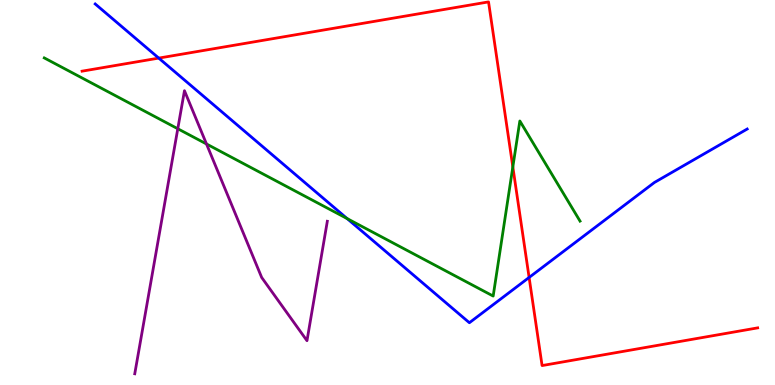[{'lines': ['blue', 'red'], 'intersections': [{'x': 2.05, 'y': 8.49}, {'x': 6.83, 'y': 2.79}]}, {'lines': ['green', 'red'], 'intersections': [{'x': 6.62, 'y': 5.66}]}, {'lines': ['purple', 'red'], 'intersections': []}, {'lines': ['blue', 'green'], 'intersections': [{'x': 4.48, 'y': 4.32}]}, {'lines': ['blue', 'purple'], 'intersections': []}, {'lines': ['green', 'purple'], 'intersections': [{'x': 2.29, 'y': 6.66}, {'x': 2.66, 'y': 6.26}]}]